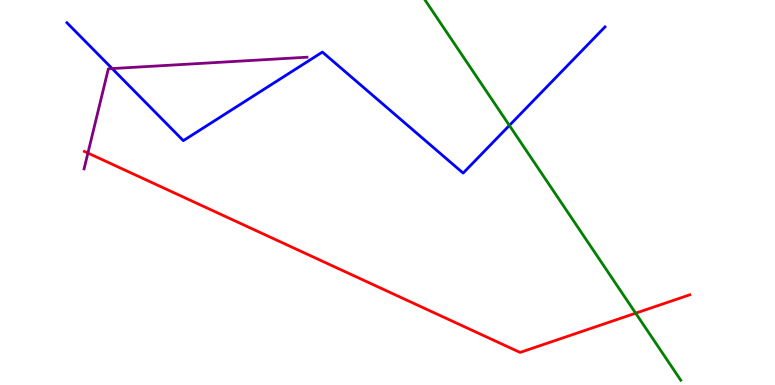[{'lines': ['blue', 'red'], 'intersections': []}, {'lines': ['green', 'red'], 'intersections': [{'x': 8.2, 'y': 1.87}]}, {'lines': ['purple', 'red'], 'intersections': [{'x': 1.13, 'y': 6.02}]}, {'lines': ['blue', 'green'], 'intersections': [{'x': 6.57, 'y': 6.74}]}, {'lines': ['blue', 'purple'], 'intersections': [{'x': 1.45, 'y': 8.22}]}, {'lines': ['green', 'purple'], 'intersections': []}]